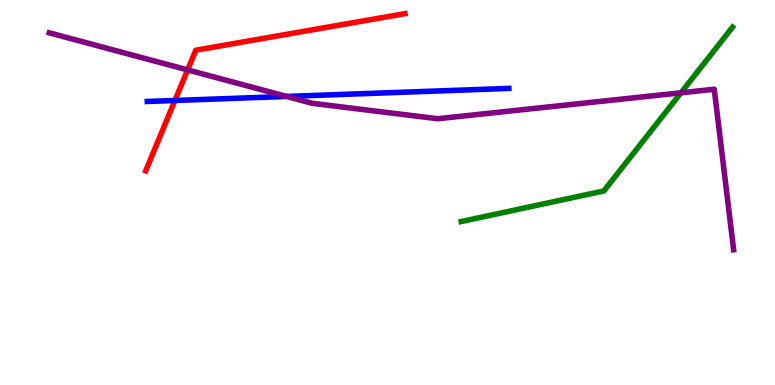[{'lines': ['blue', 'red'], 'intersections': [{'x': 2.26, 'y': 7.39}]}, {'lines': ['green', 'red'], 'intersections': []}, {'lines': ['purple', 'red'], 'intersections': [{'x': 2.42, 'y': 8.18}]}, {'lines': ['blue', 'green'], 'intersections': []}, {'lines': ['blue', 'purple'], 'intersections': [{'x': 3.7, 'y': 7.5}]}, {'lines': ['green', 'purple'], 'intersections': [{'x': 8.79, 'y': 7.59}]}]